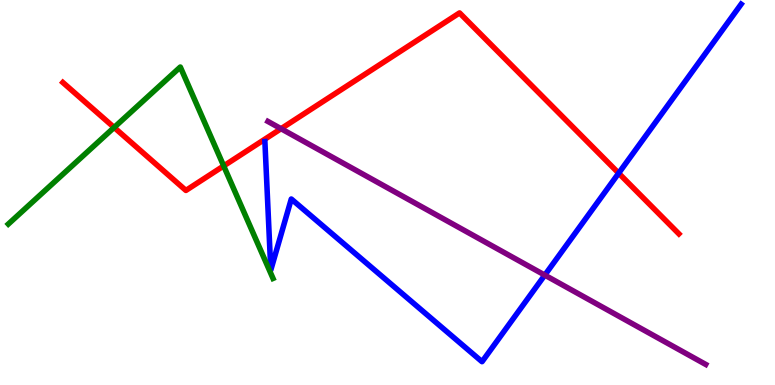[{'lines': ['blue', 'red'], 'intersections': [{'x': 7.98, 'y': 5.5}]}, {'lines': ['green', 'red'], 'intersections': [{'x': 1.47, 'y': 6.69}, {'x': 2.89, 'y': 5.69}]}, {'lines': ['purple', 'red'], 'intersections': [{'x': 3.63, 'y': 6.66}]}, {'lines': ['blue', 'green'], 'intersections': []}, {'lines': ['blue', 'purple'], 'intersections': [{'x': 7.03, 'y': 2.85}]}, {'lines': ['green', 'purple'], 'intersections': []}]